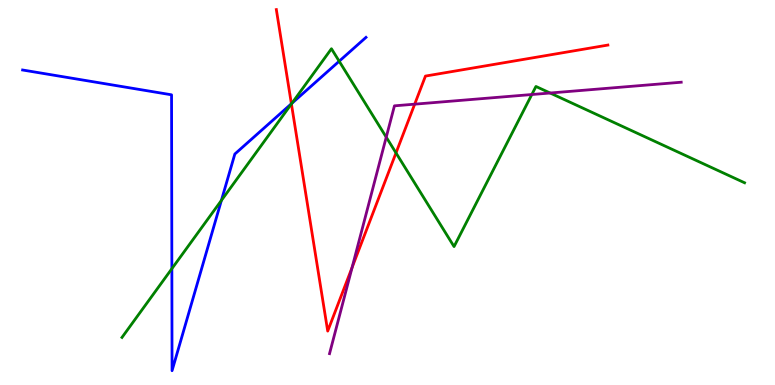[{'lines': ['blue', 'red'], 'intersections': [{'x': 3.76, 'y': 7.31}]}, {'lines': ['green', 'red'], 'intersections': [{'x': 3.76, 'y': 7.3}, {'x': 5.11, 'y': 6.03}]}, {'lines': ['purple', 'red'], 'intersections': [{'x': 4.54, 'y': 3.05}, {'x': 5.35, 'y': 7.29}]}, {'lines': ['blue', 'green'], 'intersections': [{'x': 2.22, 'y': 3.02}, {'x': 2.86, 'y': 4.79}, {'x': 3.77, 'y': 7.32}, {'x': 4.38, 'y': 8.41}]}, {'lines': ['blue', 'purple'], 'intersections': []}, {'lines': ['green', 'purple'], 'intersections': [{'x': 4.98, 'y': 6.44}, {'x': 6.86, 'y': 7.54}, {'x': 7.1, 'y': 7.58}]}]